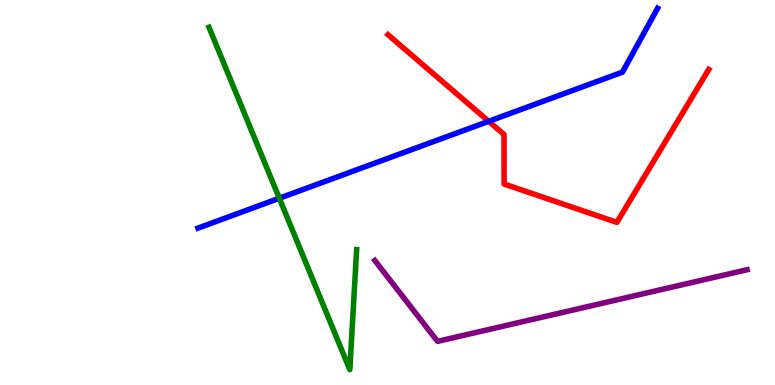[{'lines': ['blue', 'red'], 'intersections': [{'x': 6.31, 'y': 6.85}]}, {'lines': ['green', 'red'], 'intersections': []}, {'lines': ['purple', 'red'], 'intersections': []}, {'lines': ['blue', 'green'], 'intersections': [{'x': 3.6, 'y': 4.85}]}, {'lines': ['blue', 'purple'], 'intersections': []}, {'lines': ['green', 'purple'], 'intersections': []}]